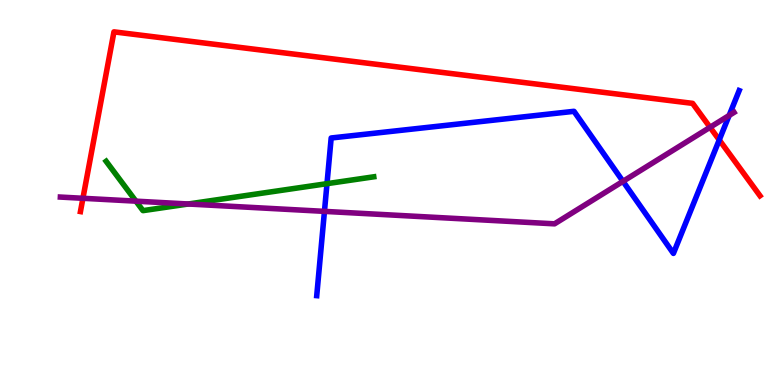[{'lines': ['blue', 'red'], 'intersections': [{'x': 9.28, 'y': 6.37}]}, {'lines': ['green', 'red'], 'intersections': []}, {'lines': ['purple', 'red'], 'intersections': [{'x': 1.07, 'y': 4.85}, {'x': 9.16, 'y': 6.69}]}, {'lines': ['blue', 'green'], 'intersections': [{'x': 4.22, 'y': 5.23}]}, {'lines': ['blue', 'purple'], 'intersections': [{'x': 4.19, 'y': 4.51}, {'x': 8.04, 'y': 5.29}, {'x': 9.41, 'y': 7.0}]}, {'lines': ['green', 'purple'], 'intersections': [{'x': 1.75, 'y': 4.78}, {'x': 2.43, 'y': 4.7}]}]